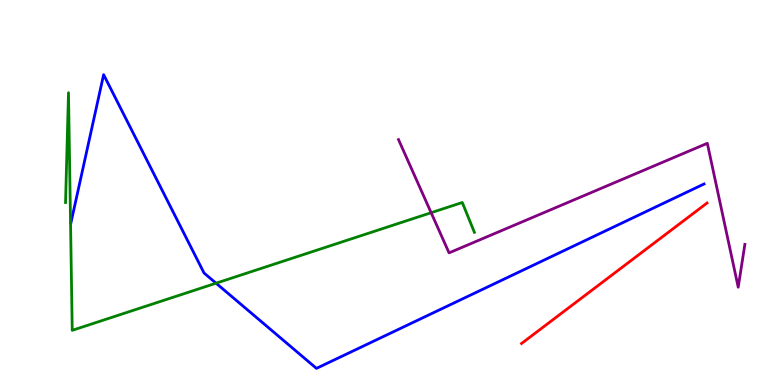[{'lines': ['blue', 'red'], 'intersections': []}, {'lines': ['green', 'red'], 'intersections': []}, {'lines': ['purple', 'red'], 'intersections': []}, {'lines': ['blue', 'green'], 'intersections': [{'x': 2.79, 'y': 2.64}]}, {'lines': ['blue', 'purple'], 'intersections': []}, {'lines': ['green', 'purple'], 'intersections': [{'x': 5.56, 'y': 4.48}]}]